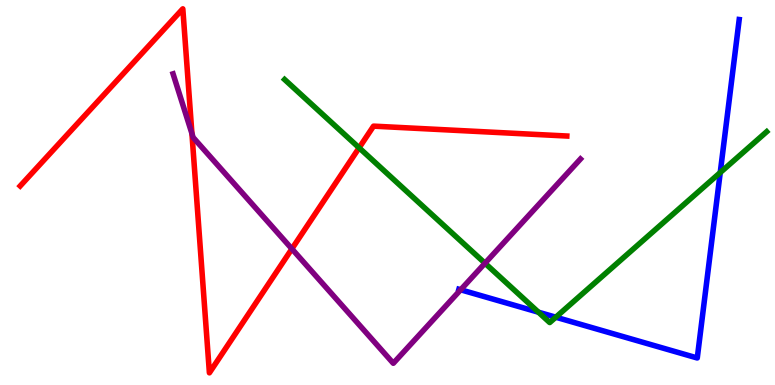[{'lines': ['blue', 'red'], 'intersections': []}, {'lines': ['green', 'red'], 'intersections': [{'x': 4.63, 'y': 6.16}]}, {'lines': ['purple', 'red'], 'intersections': [{'x': 2.48, 'y': 6.53}, {'x': 3.77, 'y': 3.54}]}, {'lines': ['blue', 'green'], 'intersections': [{'x': 6.95, 'y': 1.89}, {'x': 7.17, 'y': 1.76}, {'x': 9.29, 'y': 5.52}]}, {'lines': ['blue', 'purple'], 'intersections': [{'x': 5.94, 'y': 2.47}]}, {'lines': ['green', 'purple'], 'intersections': [{'x': 6.26, 'y': 3.16}]}]